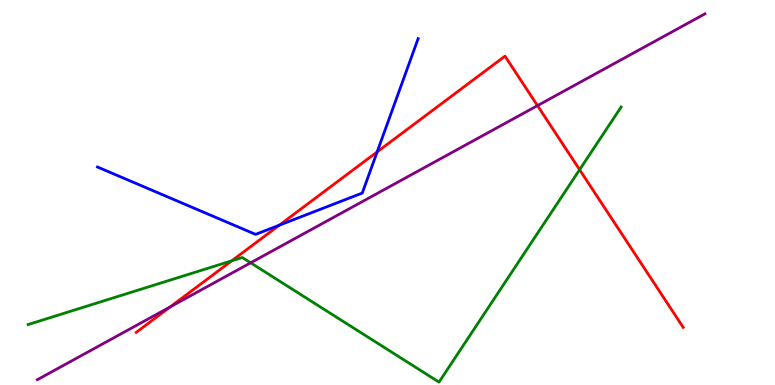[{'lines': ['blue', 'red'], 'intersections': [{'x': 3.6, 'y': 4.15}, {'x': 4.87, 'y': 6.05}]}, {'lines': ['green', 'red'], 'intersections': [{'x': 2.99, 'y': 3.23}, {'x': 7.48, 'y': 5.59}]}, {'lines': ['purple', 'red'], 'intersections': [{'x': 2.2, 'y': 2.03}, {'x': 6.94, 'y': 7.26}]}, {'lines': ['blue', 'green'], 'intersections': []}, {'lines': ['blue', 'purple'], 'intersections': []}, {'lines': ['green', 'purple'], 'intersections': [{'x': 3.23, 'y': 3.17}]}]